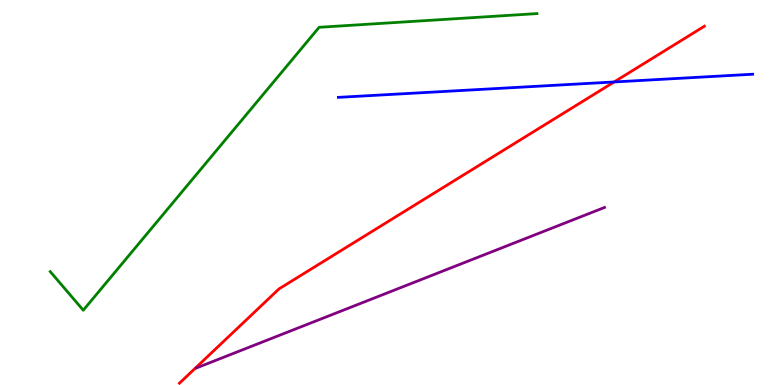[{'lines': ['blue', 'red'], 'intersections': [{'x': 7.92, 'y': 7.87}]}, {'lines': ['green', 'red'], 'intersections': []}, {'lines': ['purple', 'red'], 'intersections': []}, {'lines': ['blue', 'green'], 'intersections': []}, {'lines': ['blue', 'purple'], 'intersections': []}, {'lines': ['green', 'purple'], 'intersections': []}]